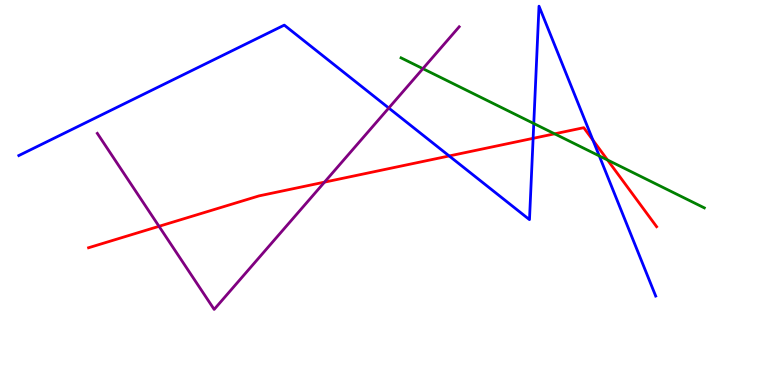[{'lines': ['blue', 'red'], 'intersections': [{'x': 5.8, 'y': 5.95}, {'x': 6.88, 'y': 6.41}, {'x': 7.65, 'y': 6.36}]}, {'lines': ['green', 'red'], 'intersections': [{'x': 7.16, 'y': 6.52}, {'x': 7.84, 'y': 5.84}]}, {'lines': ['purple', 'red'], 'intersections': [{'x': 2.05, 'y': 4.12}, {'x': 4.19, 'y': 5.27}]}, {'lines': ['blue', 'green'], 'intersections': [{'x': 6.89, 'y': 6.79}, {'x': 7.73, 'y': 5.95}]}, {'lines': ['blue', 'purple'], 'intersections': [{'x': 5.02, 'y': 7.19}]}, {'lines': ['green', 'purple'], 'intersections': [{'x': 5.46, 'y': 8.22}]}]